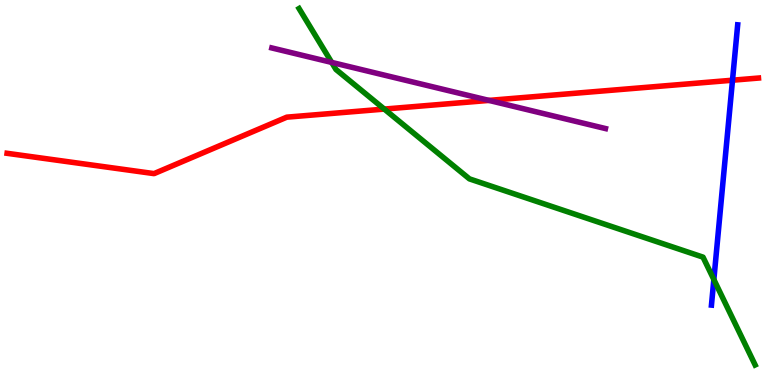[{'lines': ['blue', 'red'], 'intersections': [{'x': 9.45, 'y': 7.92}]}, {'lines': ['green', 'red'], 'intersections': [{'x': 4.96, 'y': 7.17}]}, {'lines': ['purple', 'red'], 'intersections': [{'x': 6.31, 'y': 7.39}]}, {'lines': ['blue', 'green'], 'intersections': [{'x': 9.21, 'y': 2.74}]}, {'lines': ['blue', 'purple'], 'intersections': []}, {'lines': ['green', 'purple'], 'intersections': [{'x': 4.28, 'y': 8.38}]}]